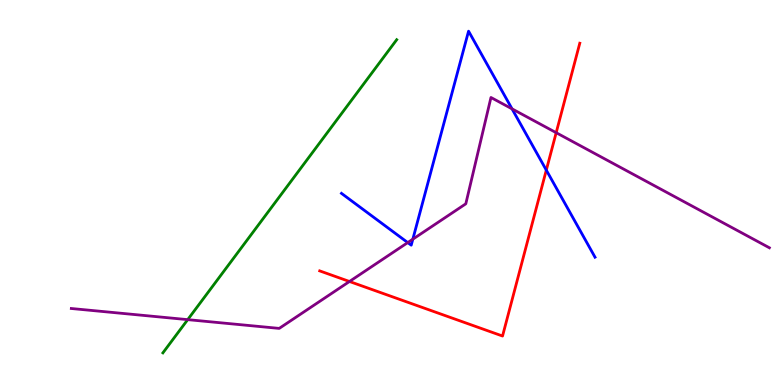[{'lines': ['blue', 'red'], 'intersections': [{'x': 7.05, 'y': 5.58}]}, {'lines': ['green', 'red'], 'intersections': []}, {'lines': ['purple', 'red'], 'intersections': [{'x': 4.51, 'y': 2.69}, {'x': 7.18, 'y': 6.55}]}, {'lines': ['blue', 'green'], 'intersections': []}, {'lines': ['blue', 'purple'], 'intersections': [{'x': 5.26, 'y': 3.7}, {'x': 5.33, 'y': 3.79}, {'x': 6.61, 'y': 7.17}]}, {'lines': ['green', 'purple'], 'intersections': [{'x': 2.42, 'y': 1.7}]}]